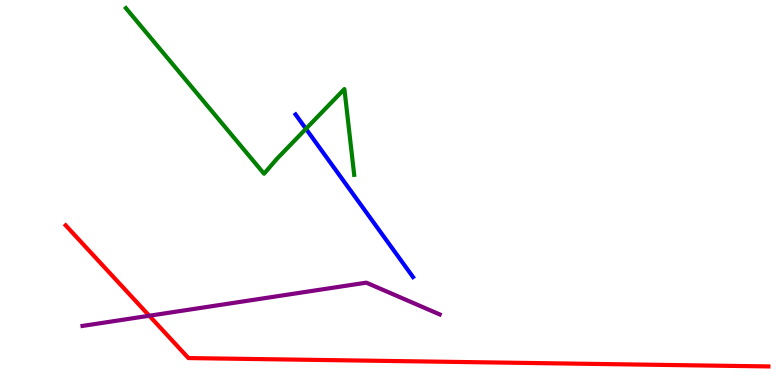[{'lines': ['blue', 'red'], 'intersections': []}, {'lines': ['green', 'red'], 'intersections': []}, {'lines': ['purple', 'red'], 'intersections': [{'x': 1.93, 'y': 1.8}]}, {'lines': ['blue', 'green'], 'intersections': [{'x': 3.95, 'y': 6.65}]}, {'lines': ['blue', 'purple'], 'intersections': []}, {'lines': ['green', 'purple'], 'intersections': []}]